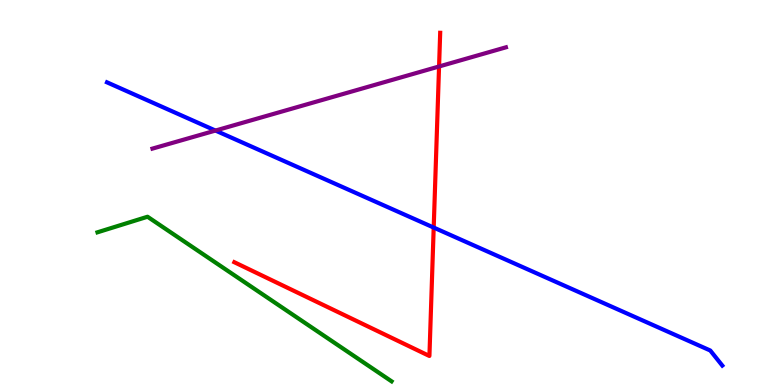[{'lines': ['blue', 'red'], 'intersections': [{'x': 5.6, 'y': 4.09}]}, {'lines': ['green', 'red'], 'intersections': []}, {'lines': ['purple', 'red'], 'intersections': [{'x': 5.67, 'y': 8.27}]}, {'lines': ['blue', 'green'], 'intersections': []}, {'lines': ['blue', 'purple'], 'intersections': [{'x': 2.78, 'y': 6.61}]}, {'lines': ['green', 'purple'], 'intersections': []}]